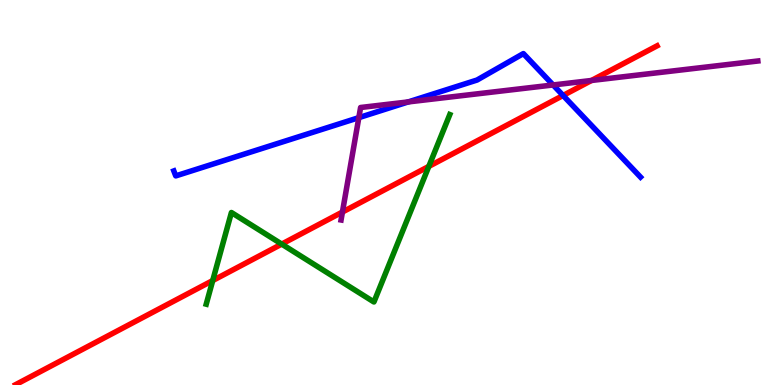[{'lines': ['blue', 'red'], 'intersections': [{'x': 7.27, 'y': 7.52}]}, {'lines': ['green', 'red'], 'intersections': [{'x': 2.74, 'y': 2.71}, {'x': 3.64, 'y': 3.66}, {'x': 5.53, 'y': 5.68}]}, {'lines': ['purple', 'red'], 'intersections': [{'x': 4.42, 'y': 4.49}, {'x': 7.63, 'y': 7.91}]}, {'lines': ['blue', 'green'], 'intersections': []}, {'lines': ['blue', 'purple'], 'intersections': [{'x': 4.63, 'y': 6.94}, {'x': 5.27, 'y': 7.35}, {'x': 7.14, 'y': 7.79}]}, {'lines': ['green', 'purple'], 'intersections': []}]